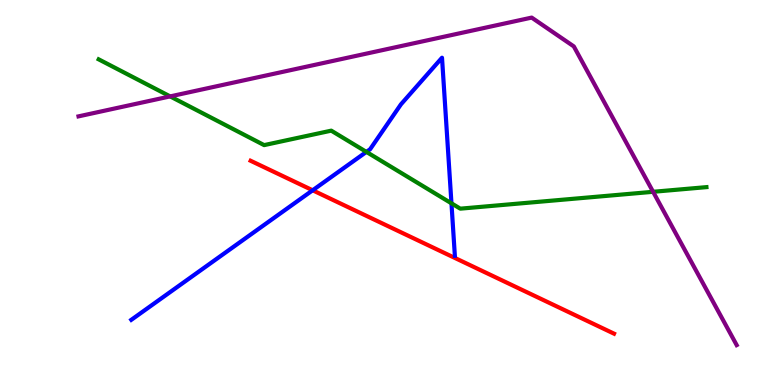[{'lines': ['blue', 'red'], 'intersections': [{'x': 4.03, 'y': 5.06}]}, {'lines': ['green', 'red'], 'intersections': []}, {'lines': ['purple', 'red'], 'intersections': []}, {'lines': ['blue', 'green'], 'intersections': [{'x': 4.73, 'y': 6.05}, {'x': 5.83, 'y': 4.72}]}, {'lines': ['blue', 'purple'], 'intersections': []}, {'lines': ['green', 'purple'], 'intersections': [{'x': 2.2, 'y': 7.5}, {'x': 8.43, 'y': 5.02}]}]